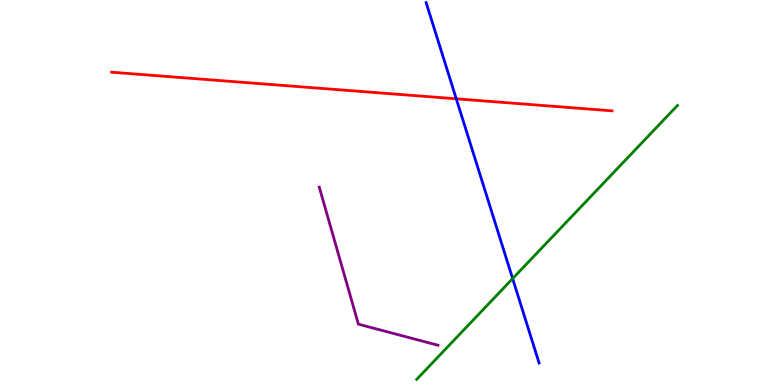[{'lines': ['blue', 'red'], 'intersections': [{'x': 5.89, 'y': 7.43}]}, {'lines': ['green', 'red'], 'intersections': []}, {'lines': ['purple', 'red'], 'intersections': []}, {'lines': ['blue', 'green'], 'intersections': [{'x': 6.61, 'y': 2.76}]}, {'lines': ['blue', 'purple'], 'intersections': []}, {'lines': ['green', 'purple'], 'intersections': []}]